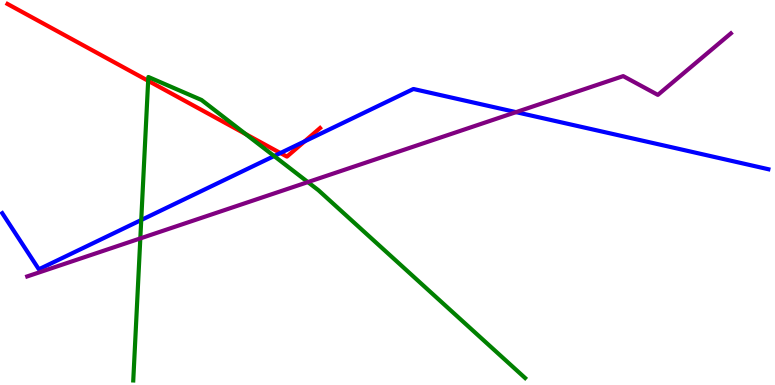[{'lines': ['blue', 'red'], 'intersections': [{'x': 3.62, 'y': 6.03}, {'x': 3.93, 'y': 6.33}]}, {'lines': ['green', 'red'], 'intersections': [{'x': 1.91, 'y': 7.9}, {'x': 3.17, 'y': 6.52}]}, {'lines': ['purple', 'red'], 'intersections': []}, {'lines': ['blue', 'green'], 'intersections': [{'x': 1.82, 'y': 4.29}, {'x': 3.54, 'y': 5.95}]}, {'lines': ['blue', 'purple'], 'intersections': [{'x': 6.66, 'y': 7.09}]}, {'lines': ['green', 'purple'], 'intersections': [{'x': 1.81, 'y': 3.81}, {'x': 3.97, 'y': 5.27}]}]